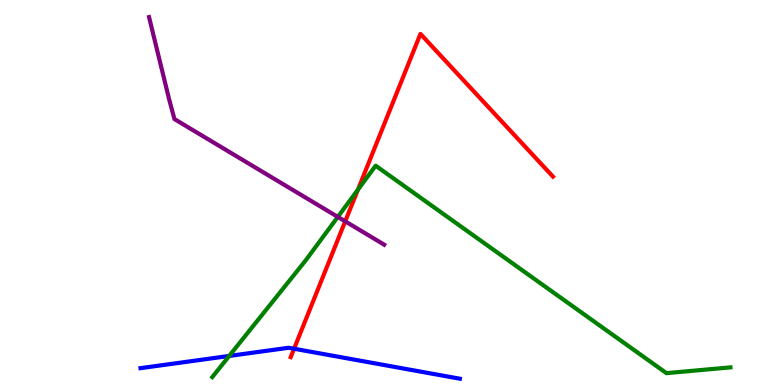[{'lines': ['blue', 'red'], 'intersections': [{'x': 3.79, 'y': 0.942}]}, {'lines': ['green', 'red'], 'intersections': [{'x': 4.62, 'y': 5.07}]}, {'lines': ['purple', 'red'], 'intersections': [{'x': 4.45, 'y': 4.25}]}, {'lines': ['blue', 'green'], 'intersections': [{'x': 2.96, 'y': 0.755}]}, {'lines': ['blue', 'purple'], 'intersections': []}, {'lines': ['green', 'purple'], 'intersections': [{'x': 4.36, 'y': 4.37}]}]